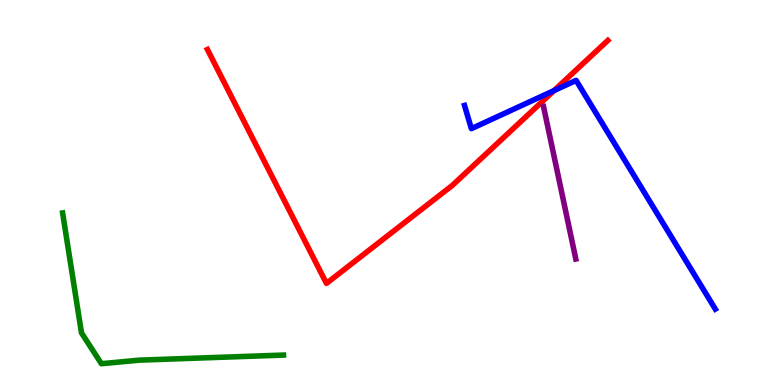[{'lines': ['blue', 'red'], 'intersections': [{'x': 7.15, 'y': 7.65}]}, {'lines': ['green', 'red'], 'intersections': []}, {'lines': ['purple', 'red'], 'intersections': []}, {'lines': ['blue', 'green'], 'intersections': []}, {'lines': ['blue', 'purple'], 'intersections': []}, {'lines': ['green', 'purple'], 'intersections': []}]